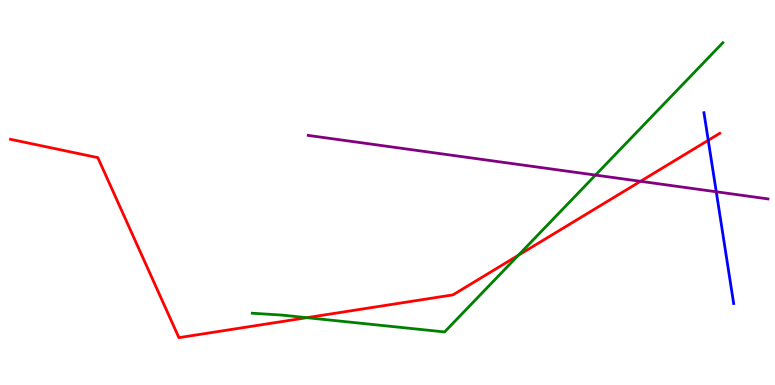[{'lines': ['blue', 'red'], 'intersections': [{'x': 9.14, 'y': 6.36}]}, {'lines': ['green', 'red'], 'intersections': [{'x': 3.96, 'y': 1.75}, {'x': 6.69, 'y': 3.37}]}, {'lines': ['purple', 'red'], 'intersections': [{'x': 8.26, 'y': 5.29}]}, {'lines': ['blue', 'green'], 'intersections': []}, {'lines': ['blue', 'purple'], 'intersections': [{'x': 9.24, 'y': 5.02}]}, {'lines': ['green', 'purple'], 'intersections': [{'x': 7.68, 'y': 5.45}]}]